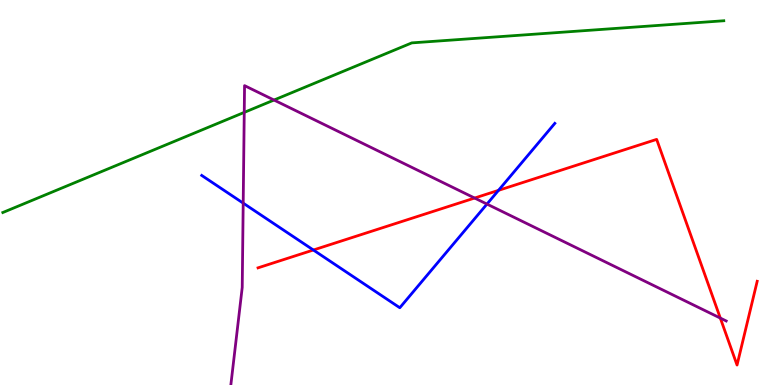[{'lines': ['blue', 'red'], 'intersections': [{'x': 4.04, 'y': 3.51}, {'x': 6.43, 'y': 5.06}]}, {'lines': ['green', 'red'], 'intersections': []}, {'lines': ['purple', 'red'], 'intersections': [{'x': 6.12, 'y': 4.86}, {'x': 9.29, 'y': 1.74}]}, {'lines': ['blue', 'green'], 'intersections': []}, {'lines': ['blue', 'purple'], 'intersections': [{'x': 3.14, 'y': 4.72}, {'x': 6.28, 'y': 4.7}]}, {'lines': ['green', 'purple'], 'intersections': [{'x': 3.15, 'y': 7.08}, {'x': 3.54, 'y': 7.4}]}]